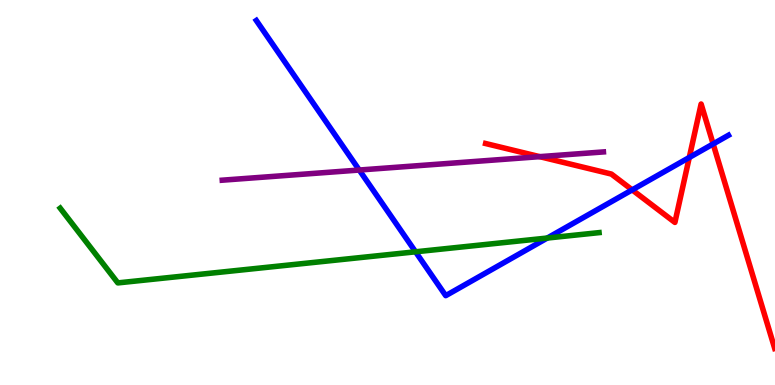[{'lines': ['blue', 'red'], 'intersections': [{'x': 8.16, 'y': 5.07}, {'x': 8.89, 'y': 5.91}, {'x': 9.2, 'y': 6.26}]}, {'lines': ['green', 'red'], 'intersections': []}, {'lines': ['purple', 'red'], 'intersections': [{'x': 6.96, 'y': 5.93}]}, {'lines': ['blue', 'green'], 'intersections': [{'x': 5.36, 'y': 3.46}, {'x': 7.06, 'y': 3.82}]}, {'lines': ['blue', 'purple'], 'intersections': [{'x': 4.64, 'y': 5.58}]}, {'lines': ['green', 'purple'], 'intersections': []}]